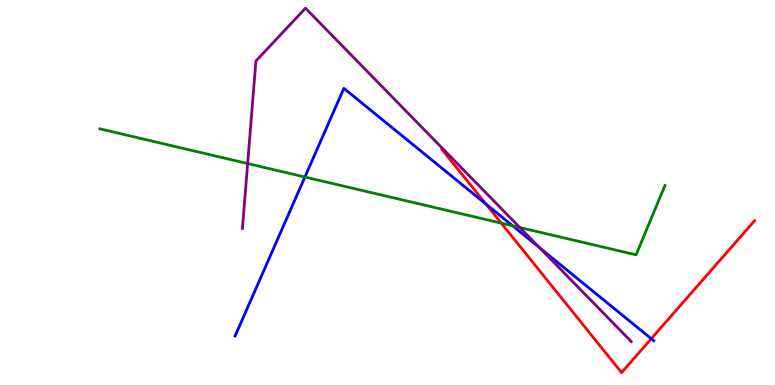[{'lines': ['blue', 'red'], 'intersections': [{'x': 6.27, 'y': 4.7}, {'x': 8.4, 'y': 1.2}]}, {'lines': ['green', 'red'], 'intersections': [{'x': 6.47, 'y': 4.2}]}, {'lines': ['purple', 'red'], 'intersections': []}, {'lines': ['blue', 'green'], 'intersections': [{'x': 3.93, 'y': 5.4}, {'x': 6.62, 'y': 4.13}]}, {'lines': ['blue', 'purple'], 'intersections': [{'x': 6.96, 'y': 3.57}]}, {'lines': ['green', 'purple'], 'intersections': [{'x': 3.2, 'y': 5.75}, {'x': 6.71, 'y': 4.09}]}]